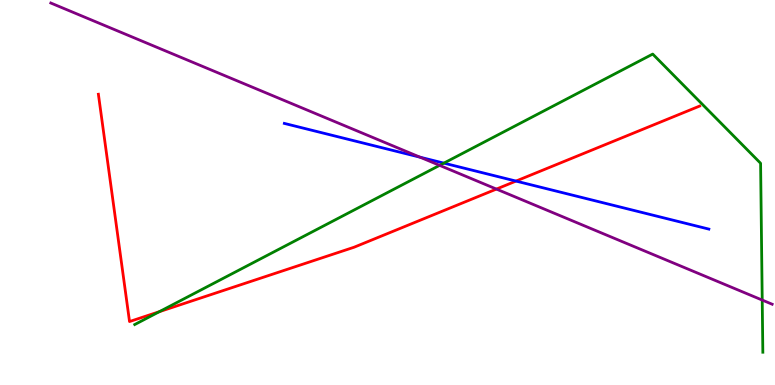[{'lines': ['blue', 'red'], 'intersections': [{'x': 6.66, 'y': 5.3}]}, {'lines': ['green', 'red'], 'intersections': [{'x': 2.06, 'y': 1.9}]}, {'lines': ['purple', 'red'], 'intersections': [{'x': 6.41, 'y': 5.09}]}, {'lines': ['blue', 'green'], 'intersections': [{'x': 5.73, 'y': 5.76}]}, {'lines': ['blue', 'purple'], 'intersections': [{'x': 5.42, 'y': 5.92}]}, {'lines': ['green', 'purple'], 'intersections': [{'x': 5.67, 'y': 5.71}, {'x': 9.84, 'y': 2.21}]}]